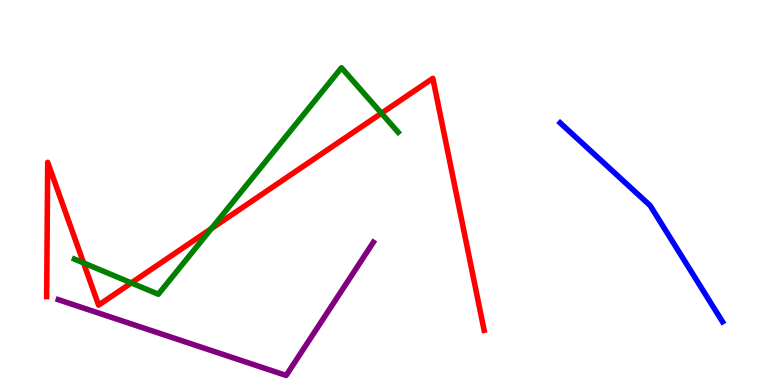[{'lines': ['blue', 'red'], 'intersections': []}, {'lines': ['green', 'red'], 'intersections': [{'x': 1.08, 'y': 3.17}, {'x': 1.69, 'y': 2.65}, {'x': 2.73, 'y': 4.06}, {'x': 4.92, 'y': 7.06}]}, {'lines': ['purple', 'red'], 'intersections': []}, {'lines': ['blue', 'green'], 'intersections': []}, {'lines': ['blue', 'purple'], 'intersections': []}, {'lines': ['green', 'purple'], 'intersections': []}]